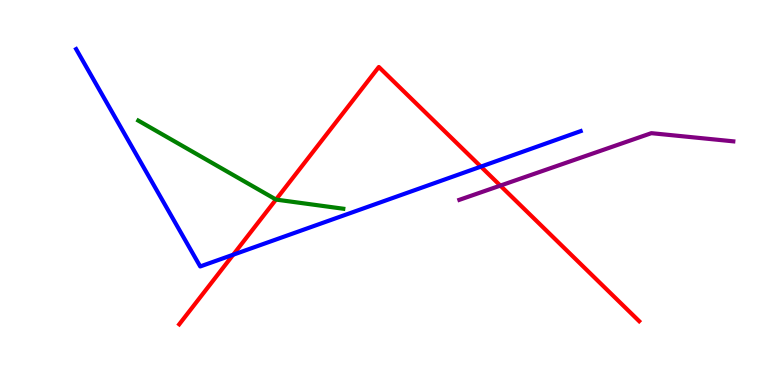[{'lines': ['blue', 'red'], 'intersections': [{'x': 3.01, 'y': 3.38}, {'x': 6.21, 'y': 5.67}]}, {'lines': ['green', 'red'], 'intersections': [{'x': 3.56, 'y': 4.82}]}, {'lines': ['purple', 'red'], 'intersections': [{'x': 6.46, 'y': 5.18}]}, {'lines': ['blue', 'green'], 'intersections': []}, {'lines': ['blue', 'purple'], 'intersections': []}, {'lines': ['green', 'purple'], 'intersections': []}]